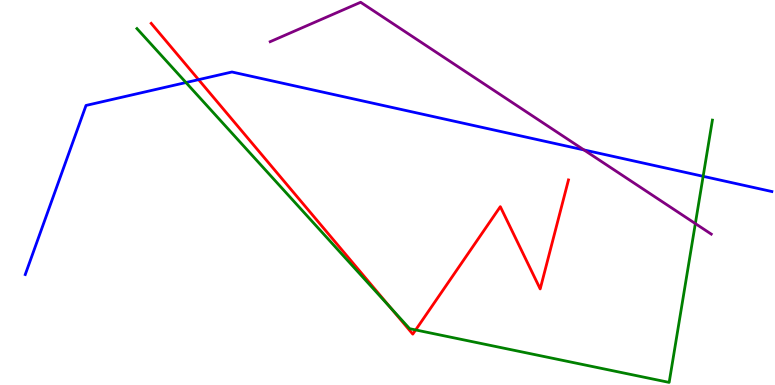[{'lines': ['blue', 'red'], 'intersections': [{'x': 2.56, 'y': 7.93}]}, {'lines': ['green', 'red'], 'intersections': [{'x': 5.04, 'y': 2.01}, {'x': 5.36, 'y': 1.43}]}, {'lines': ['purple', 'red'], 'intersections': []}, {'lines': ['blue', 'green'], 'intersections': [{'x': 2.4, 'y': 7.86}, {'x': 9.07, 'y': 5.42}]}, {'lines': ['blue', 'purple'], 'intersections': [{'x': 7.53, 'y': 6.11}]}, {'lines': ['green', 'purple'], 'intersections': [{'x': 8.97, 'y': 4.19}]}]